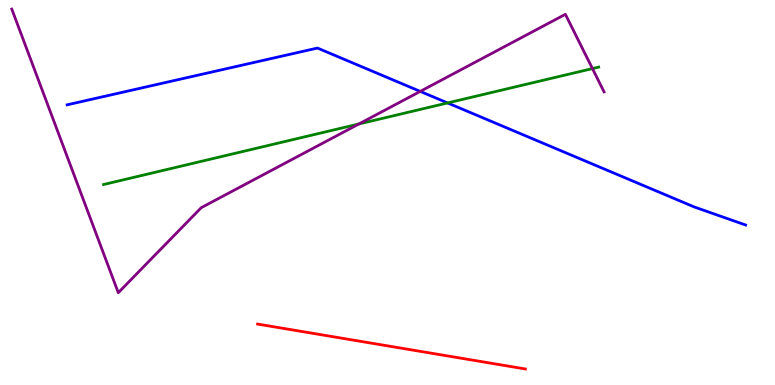[{'lines': ['blue', 'red'], 'intersections': []}, {'lines': ['green', 'red'], 'intersections': []}, {'lines': ['purple', 'red'], 'intersections': []}, {'lines': ['blue', 'green'], 'intersections': [{'x': 5.78, 'y': 7.33}]}, {'lines': ['blue', 'purple'], 'intersections': [{'x': 5.42, 'y': 7.63}]}, {'lines': ['green', 'purple'], 'intersections': [{'x': 4.63, 'y': 6.78}, {'x': 7.64, 'y': 8.22}]}]